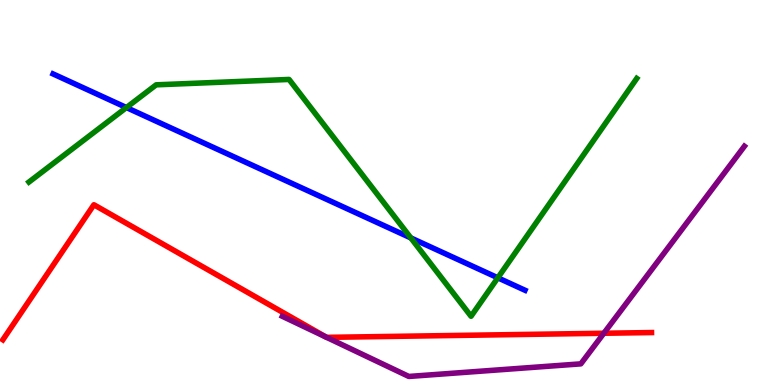[{'lines': ['blue', 'red'], 'intersections': []}, {'lines': ['green', 'red'], 'intersections': []}, {'lines': ['purple', 'red'], 'intersections': [{'x': 4.21, 'y': 1.24}, {'x': 4.21, 'y': 1.24}, {'x': 7.79, 'y': 1.34}]}, {'lines': ['blue', 'green'], 'intersections': [{'x': 1.63, 'y': 7.21}, {'x': 5.3, 'y': 3.82}, {'x': 6.42, 'y': 2.78}]}, {'lines': ['blue', 'purple'], 'intersections': []}, {'lines': ['green', 'purple'], 'intersections': []}]